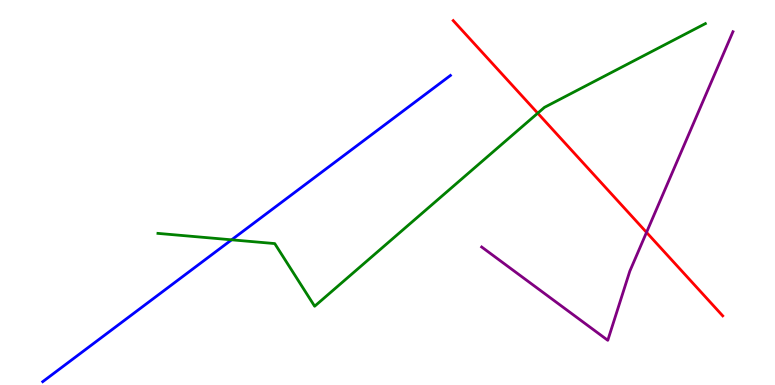[{'lines': ['blue', 'red'], 'intersections': []}, {'lines': ['green', 'red'], 'intersections': [{'x': 6.94, 'y': 7.06}]}, {'lines': ['purple', 'red'], 'intersections': [{'x': 8.34, 'y': 3.96}]}, {'lines': ['blue', 'green'], 'intersections': [{'x': 2.99, 'y': 3.77}]}, {'lines': ['blue', 'purple'], 'intersections': []}, {'lines': ['green', 'purple'], 'intersections': []}]